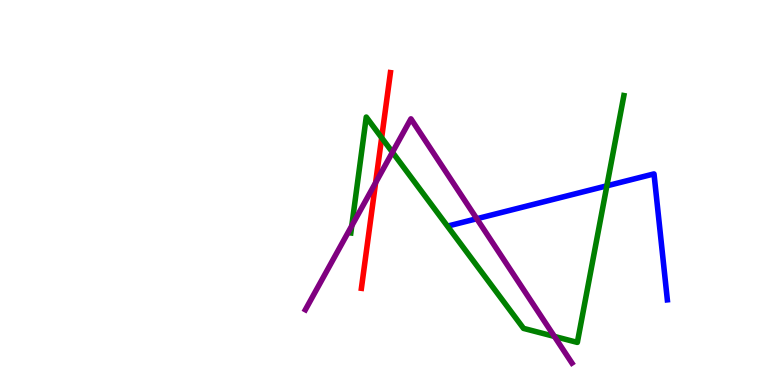[{'lines': ['blue', 'red'], 'intersections': []}, {'lines': ['green', 'red'], 'intersections': [{'x': 4.92, 'y': 6.42}]}, {'lines': ['purple', 'red'], 'intersections': [{'x': 4.85, 'y': 5.25}]}, {'lines': ['blue', 'green'], 'intersections': [{'x': 7.83, 'y': 5.17}]}, {'lines': ['blue', 'purple'], 'intersections': [{'x': 6.15, 'y': 4.32}]}, {'lines': ['green', 'purple'], 'intersections': [{'x': 4.54, 'y': 4.13}, {'x': 5.06, 'y': 6.05}, {'x': 7.15, 'y': 1.26}]}]